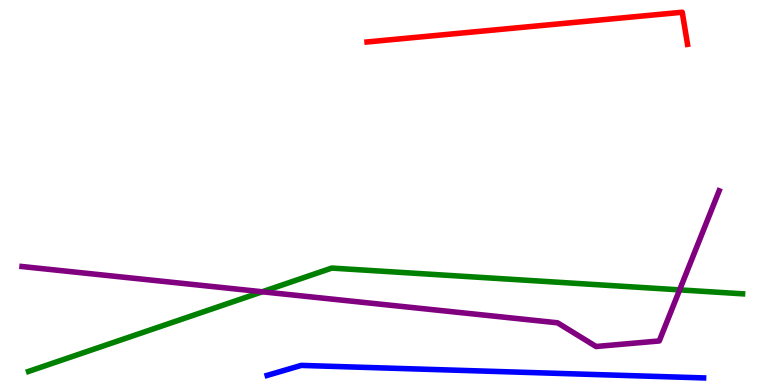[{'lines': ['blue', 'red'], 'intersections': []}, {'lines': ['green', 'red'], 'intersections': []}, {'lines': ['purple', 'red'], 'intersections': []}, {'lines': ['blue', 'green'], 'intersections': []}, {'lines': ['blue', 'purple'], 'intersections': []}, {'lines': ['green', 'purple'], 'intersections': [{'x': 3.38, 'y': 2.42}, {'x': 8.77, 'y': 2.47}]}]